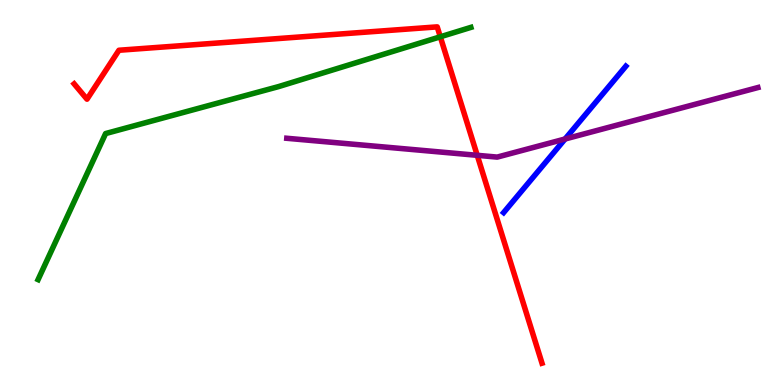[{'lines': ['blue', 'red'], 'intersections': []}, {'lines': ['green', 'red'], 'intersections': [{'x': 5.68, 'y': 9.04}]}, {'lines': ['purple', 'red'], 'intersections': [{'x': 6.16, 'y': 5.97}]}, {'lines': ['blue', 'green'], 'intersections': []}, {'lines': ['blue', 'purple'], 'intersections': [{'x': 7.29, 'y': 6.39}]}, {'lines': ['green', 'purple'], 'intersections': []}]